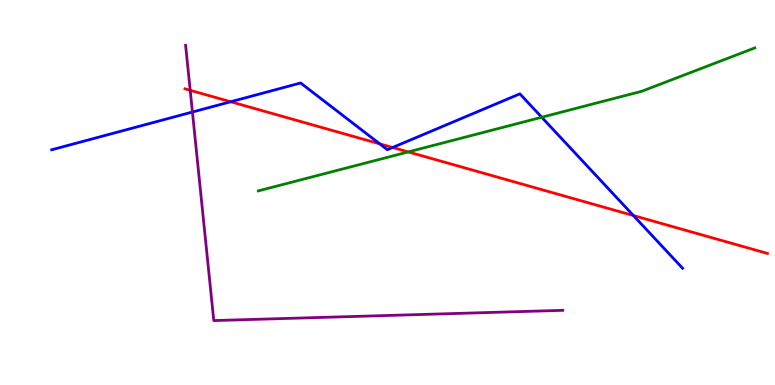[{'lines': ['blue', 'red'], 'intersections': [{'x': 2.98, 'y': 7.36}, {'x': 4.9, 'y': 6.26}, {'x': 5.07, 'y': 6.17}, {'x': 8.17, 'y': 4.4}]}, {'lines': ['green', 'red'], 'intersections': [{'x': 5.27, 'y': 6.05}]}, {'lines': ['purple', 'red'], 'intersections': [{'x': 2.45, 'y': 7.65}]}, {'lines': ['blue', 'green'], 'intersections': [{'x': 6.99, 'y': 6.95}]}, {'lines': ['blue', 'purple'], 'intersections': [{'x': 2.48, 'y': 7.09}]}, {'lines': ['green', 'purple'], 'intersections': []}]